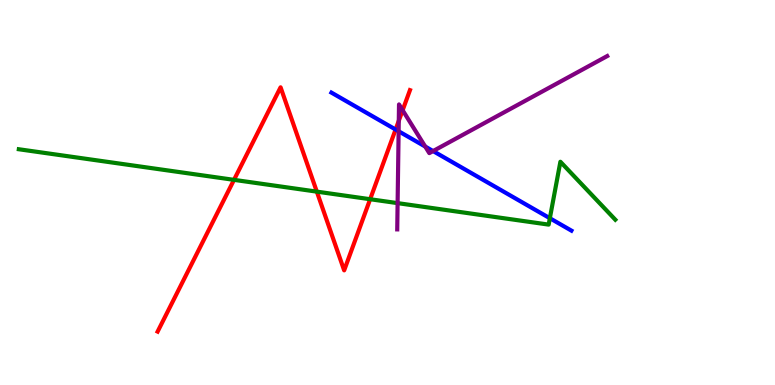[{'lines': ['blue', 'red'], 'intersections': [{'x': 5.1, 'y': 6.64}]}, {'lines': ['green', 'red'], 'intersections': [{'x': 3.02, 'y': 5.33}, {'x': 4.09, 'y': 5.02}, {'x': 4.78, 'y': 4.83}]}, {'lines': ['purple', 'red'], 'intersections': [{'x': 5.15, 'y': 6.86}, {'x': 5.2, 'y': 7.14}]}, {'lines': ['blue', 'green'], 'intersections': [{'x': 7.09, 'y': 4.33}]}, {'lines': ['blue', 'purple'], 'intersections': [{'x': 5.14, 'y': 6.59}, {'x': 5.49, 'y': 6.19}, {'x': 5.59, 'y': 6.08}]}, {'lines': ['green', 'purple'], 'intersections': [{'x': 5.13, 'y': 4.72}]}]